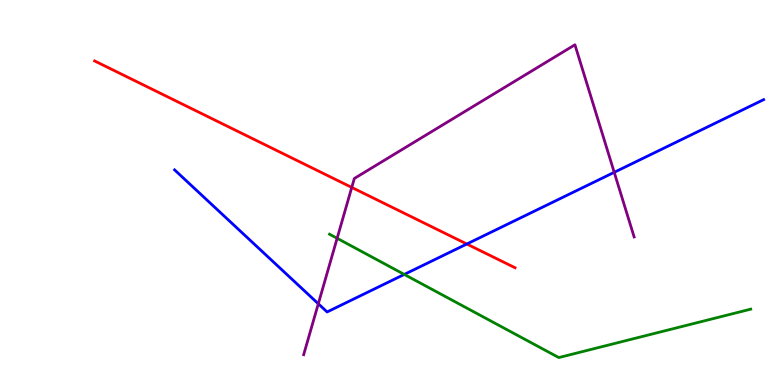[{'lines': ['blue', 'red'], 'intersections': [{'x': 6.02, 'y': 3.66}]}, {'lines': ['green', 'red'], 'intersections': []}, {'lines': ['purple', 'red'], 'intersections': [{'x': 4.54, 'y': 5.13}]}, {'lines': ['blue', 'green'], 'intersections': [{'x': 5.22, 'y': 2.87}]}, {'lines': ['blue', 'purple'], 'intersections': [{'x': 4.11, 'y': 2.11}, {'x': 7.93, 'y': 5.52}]}, {'lines': ['green', 'purple'], 'intersections': [{'x': 4.35, 'y': 3.81}]}]